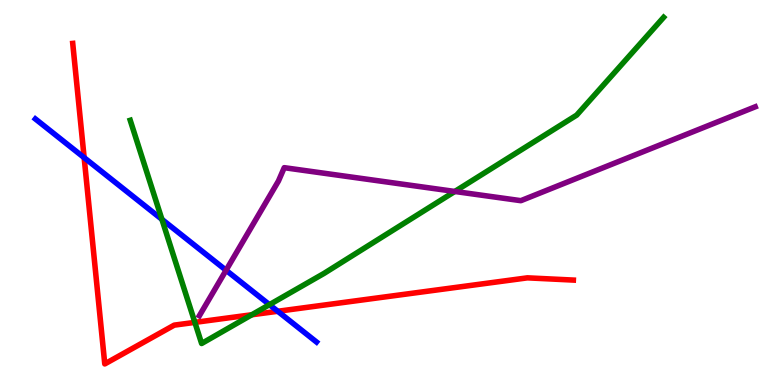[{'lines': ['blue', 'red'], 'intersections': [{'x': 1.09, 'y': 5.91}, {'x': 3.58, 'y': 1.91}]}, {'lines': ['green', 'red'], 'intersections': [{'x': 2.51, 'y': 1.63}, {'x': 3.25, 'y': 1.82}]}, {'lines': ['purple', 'red'], 'intersections': []}, {'lines': ['blue', 'green'], 'intersections': [{'x': 2.09, 'y': 4.3}, {'x': 3.48, 'y': 2.09}]}, {'lines': ['blue', 'purple'], 'intersections': [{'x': 2.92, 'y': 2.98}]}, {'lines': ['green', 'purple'], 'intersections': [{'x': 5.87, 'y': 5.03}]}]